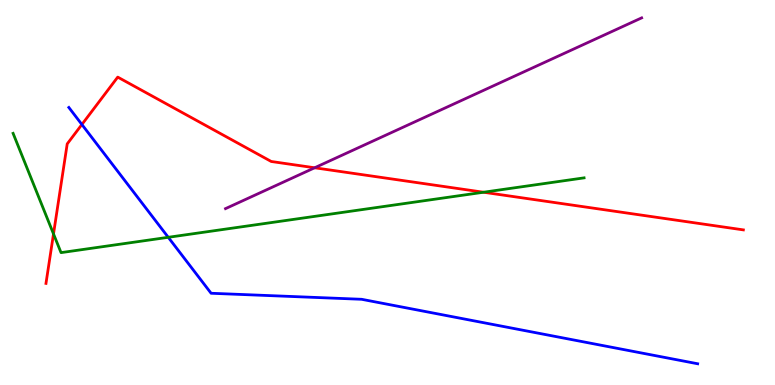[{'lines': ['blue', 'red'], 'intersections': [{'x': 1.06, 'y': 6.77}]}, {'lines': ['green', 'red'], 'intersections': [{'x': 0.69, 'y': 3.92}, {'x': 6.24, 'y': 5.01}]}, {'lines': ['purple', 'red'], 'intersections': [{'x': 4.06, 'y': 5.64}]}, {'lines': ['blue', 'green'], 'intersections': [{'x': 2.17, 'y': 3.84}]}, {'lines': ['blue', 'purple'], 'intersections': []}, {'lines': ['green', 'purple'], 'intersections': []}]